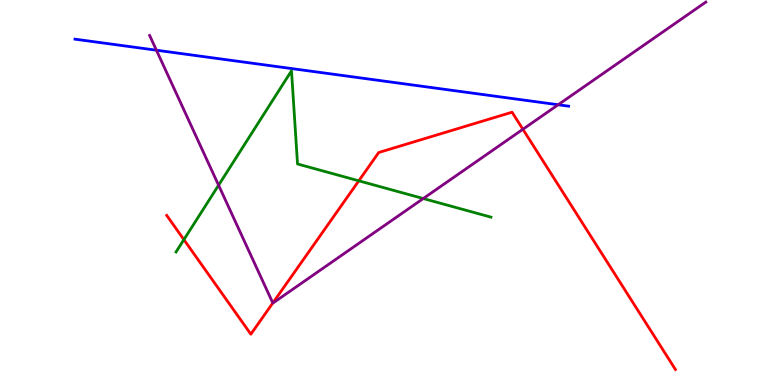[{'lines': ['blue', 'red'], 'intersections': []}, {'lines': ['green', 'red'], 'intersections': [{'x': 2.37, 'y': 3.78}, {'x': 4.63, 'y': 5.3}]}, {'lines': ['purple', 'red'], 'intersections': [{'x': 3.52, 'y': 2.13}, {'x': 6.75, 'y': 6.64}]}, {'lines': ['blue', 'green'], 'intersections': []}, {'lines': ['blue', 'purple'], 'intersections': [{'x': 2.02, 'y': 8.7}, {'x': 7.2, 'y': 7.28}]}, {'lines': ['green', 'purple'], 'intersections': [{'x': 2.82, 'y': 5.19}, {'x': 5.46, 'y': 4.84}]}]